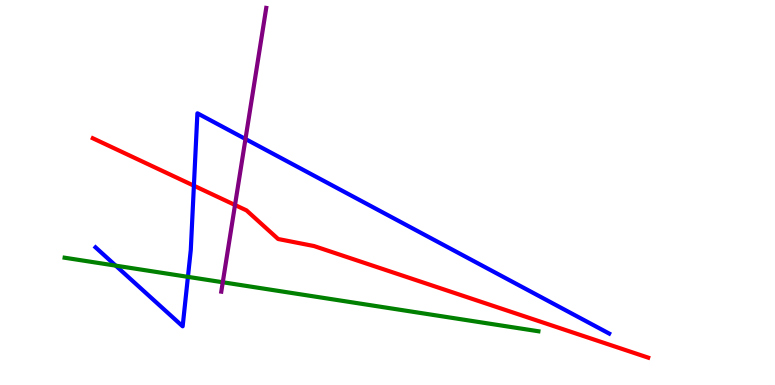[{'lines': ['blue', 'red'], 'intersections': [{'x': 2.5, 'y': 5.18}]}, {'lines': ['green', 'red'], 'intersections': []}, {'lines': ['purple', 'red'], 'intersections': [{'x': 3.03, 'y': 4.68}]}, {'lines': ['blue', 'green'], 'intersections': [{'x': 1.49, 'y': 3.1}, {'x': 2.42, 'y': 2.81}]}, {'lines': ['blue', 'purple'], 'intersections': [{'x': 3.17, 'y': 6.39}]}, {'lines': ['green', 'purple'], 'intersections': [{'x': 2.87, 'y': 2.67}]}]